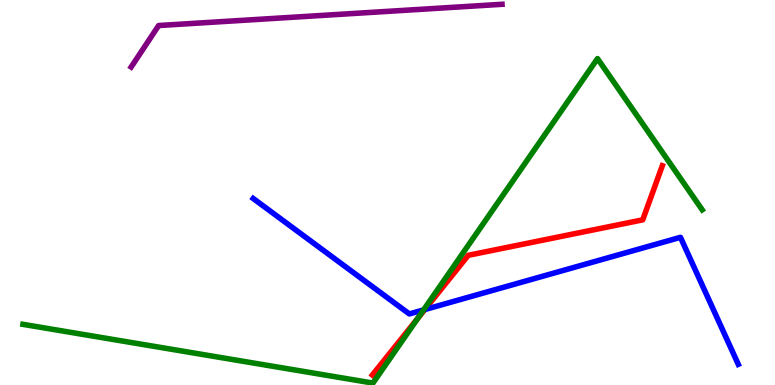[{'lines': ['blue', 'red'], 'intersections': [{'x': 5.48, 'y': 1.96}]}, {'lines': ['green', 'red'], 'intersections': [{'x': 5.39, 'y': 1.73}]}, {'lines': ['purple', 'red'], 'intersections': []}, {'lines': ['blue', 'green'], 'intersections': [{'x': 5.47, 'y': 1.95}]}, {'lines': ['blue', 'purple'], 'intersections': []}, {'lines': ['green', 'purple'], 'intersections': []}]